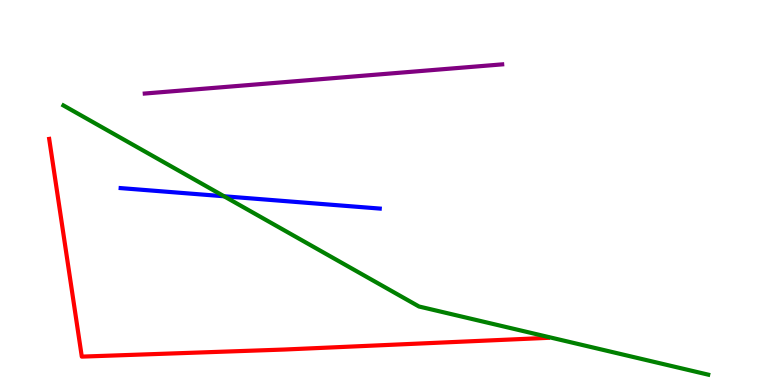[{'lines': ['blue', 'red'], 'intersections': []}, {'lines': ['green', 'red'], 'intersections': []}, {'lines': ['purple', 'red'], 'intersections': []}, {'lines': ['blue', 'green'], 'intersections': [{'x': 2.89, 'y': 4.9}]}, {'lines': ['blue', 'purple'], 'intersections': []}, {'lines': ['green', 'purple'], 'intersections': []}]